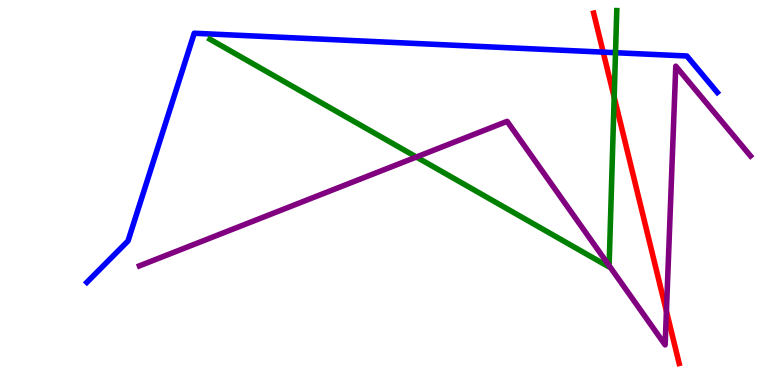[{'lines': ['blue', 'red'], 'intersections': [{'x': 7.78, 'y': 8.65}]}, {'lines': ['green', 'red'], 'intersections': [{'x': 7.92, 'y': 7.48}]}, {'lines': ['purple', 'red'], 'intersections': [{'x': 8.6, 'y': 1.92}]}, {'lines': ['blue', 'green'], 'intersections': [{'x': 7.94, 'y': 8.63}]}, {'lines': ['blue', 'purple'], 'intersections': []}, {'lines': ['green', 'purple'], 'intersections': [{'x': 5.37, 'y': 5.92}, {'x': 7.86, 'y': 3.1}]}]